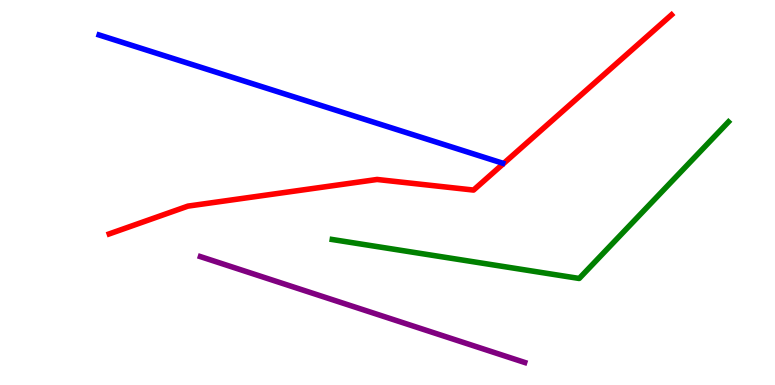[{'lines': ['blue', 'red'], 'intersections': []}, {'lines': ['green', 'red'], 'intersections': []}, {'lines': ['purple', 'red'], 'intersections': []}, {'lines': ['blue', 'green'], 'intersections': []}, {'lines': ['blue', 'purple'], 'intersections': []}, {'lines': ['green', 'purple'], 'intersections': []}]